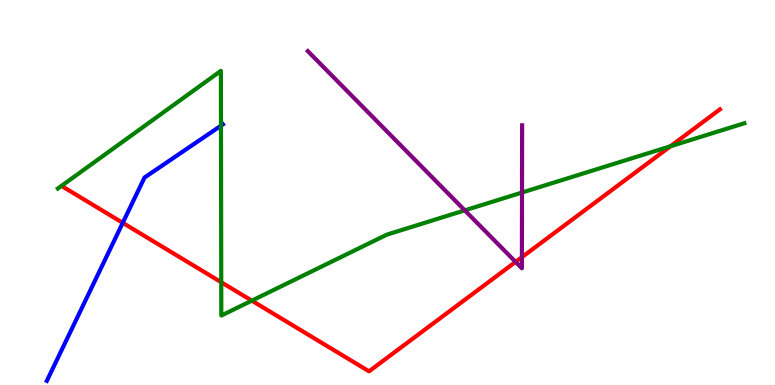[{'lines': ['blue', 'red'], 'intersections': [{'x': 1.58, 'y': 4.21}]}, {'lines': ['green', 'red'], 'intersections': [{'x': 2.85, 'y': 2.67}, {'x': 3.25, 'y': 2.19}, {'x': 8.65, 'y': 6.2}]}, {'lines': ['purple', 'red'], 'intersections': [{'x': 6.65, 'y': 3.2}, {'x': 6.73, 'y': 3.32}]}, {'lines': ['blue', 'green'], 'intersections': [{'x': 2.85, 'y': 6.74}]}, {'lines': ['blue', 'purple'], 'intersections': []}, {'lines': ['green', 'purple'], 'intersections': [{'x': 6.0, 'y': 4.54}, {'x': 6.74, 'y': 5.0}]}]